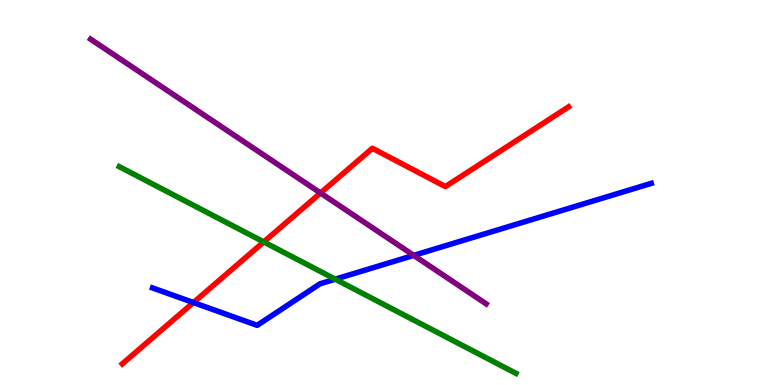[{'lines': ['blue', 'red'], 'intersections': [{'x': 2.5, 'y': 2.14}]}, {'lines': ['green', 'red'], 'intersections': [{'x': 3.4, 'y': 3.72}]}, {'lines': ['purple', 'red'], 'intersections': [{'x': 4.14, 'y': 4.99}]}, {'lines': ['blue', 'green'], 'intersections': [{'x': 4.33, 'y': 2.75}]}, {'lines': ['blue', 'purple'], 'intersections': [{'x': 5.34, 'y': 3.37}]}, {'lines': ['green', 'purple'], 'intersections': []}]